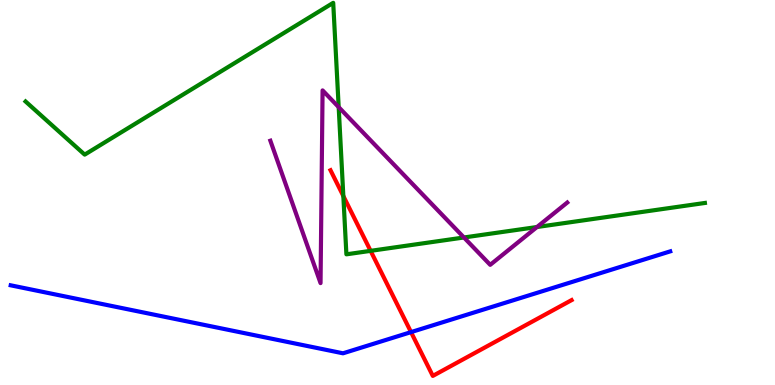[{'lines': ['blue', 'red'], 'intersections': [{'x': 5.3, 'y': 1.37}]}, {'lines': ['green', 'red'], 'intersections': [{'x': 4.43, 'y': 4.91}, {'x': 4.78, 'y': 3.48}]}, {'lines': ['purple', 'red'], 'intersections': []}, {'lines': ['blue', 'green'], 'intersections': []}, {'lines': ['blue', 'purple'], 'intersections': []}, {'lines': ['green', 'purple'], 'intersections': [{'x': 4.37, 'y': 7.22}, {'x': 5.99, 'y': 3.83}, {'x': 6.93, 'y': 4.1}]}]